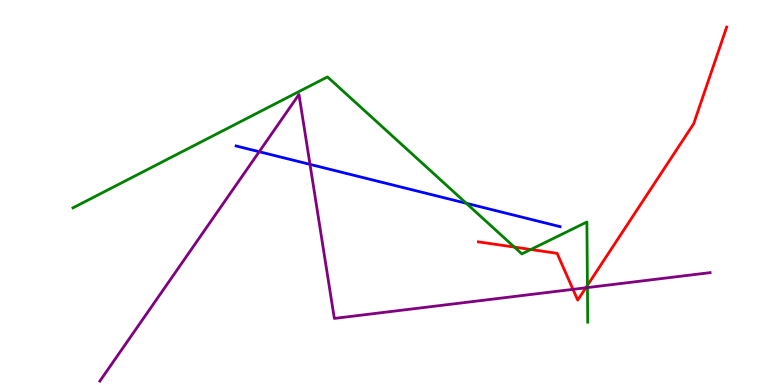[{'lines': ['blue', 'red'], 'intersections': []}, {'lines': ['green', 'red'], 'intersections': [{'x': 6.64, 'y': 3.58}, {'x': 6.85, 'y': 3.52}, {'x': 7.58, 'y': 2.59}]}, {'lines': ['purple', 'red'], 'intersections': [{'x': 7.39, 'y': 2.48}, {'x': 7.56, 'y': 2.53}]}, {'lines': ['blue', 'green'], 'intersections': [{'x': 6.02, 'y': 4.72}]}, {'lines': ['blue', 'purple'], 'intersections': [{'x': 3.34, 'y': 6.06}, {'x': 4.0, 'y': 5.73}]}, {'lines': ['green', 'purple'], 'intersections': [{'x': 7.58, 'y': 2.53}]}]